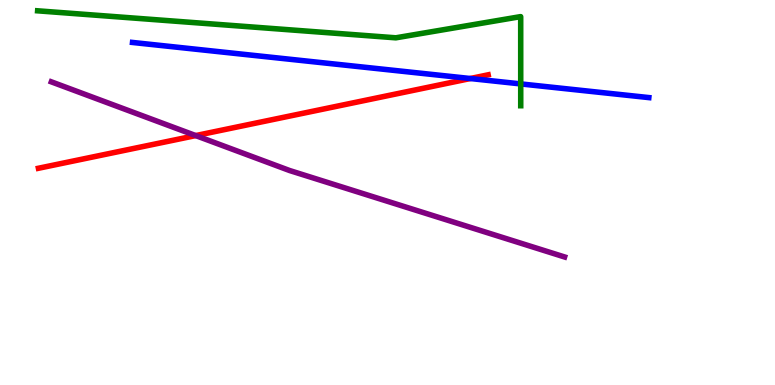[{'lines': ['blue', 'red'], 'intersections': [{'x': 6.07, 'y': 7.96}]}, {'lines': ['green', 'red'], 'intersections': []}, {'lines': ['purple', 'red'], 'intersections': [{'x': 2.53, 'y': 6.48}]}, {'lines': ['blue', 'green'], 'intersections': [{'x': 6.72, 'y': 7.82}]}, {'lines': ['blue', 'purple'], 'intersections': []}, {'lines': ['green', 'purple'], 'intersections': []}]